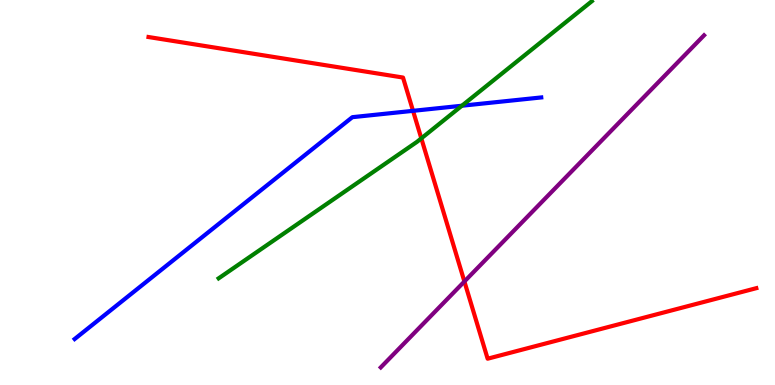[{'lines': ['blue', 'red'], 'intersections': [{'x': 5.33, 'y': 7.12}]}, {'lines': ['green', 'red'], 'intersections': [{'x': 5.44, 'y': 6.41}]}, {'lines': ['purple', 'red'], 'intersections': [{'x': 5.99, 'y': 2.69}]}, {'lines': ['blue', 'green'], 'intersections': [{'x': 5.96, 'y': 7.25}]}, {'lines': ['blue', 'purple'], 'intersections': []}, {'lines': ['green', 'purple'], 'intersections': []}]